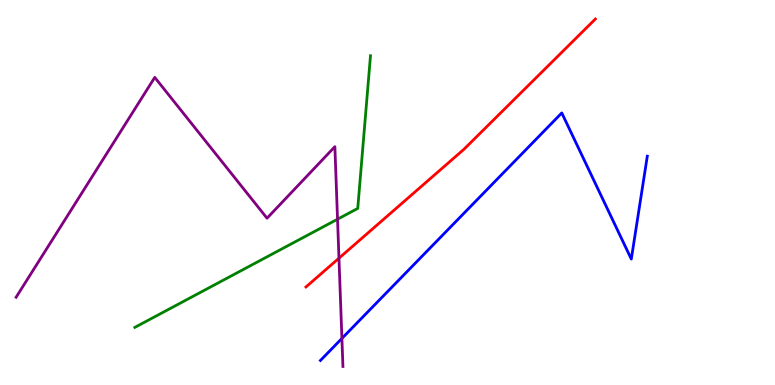[{'lines': ['blue', 'red'], 'intersections': []}, {'lines': ['green', 'red'], 'intersections': []}, {'lines': ['purple', 'red'], 'intersections': [{'x': 4.37, 'y': 3.29}]}, {'lines': ['blue', 'green'], 'intersections': []}, {'lines': ['blue', 'purple'], 'intersections': [{'x': 4.41, 'y': 1.21}]}, {'lines': ['green', 'purple'], 'intersections': [{'x': 4.36, 'y': 4.31}]}]